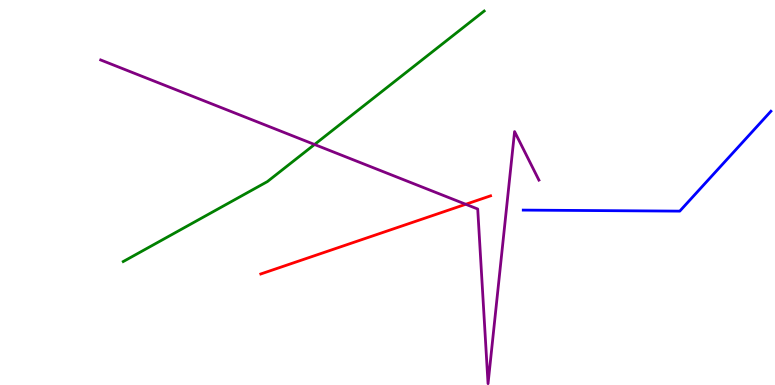[{'lines': ['blue', 'red'], 'intersections': []}, {'lines': ['green', 'red'], 'intersections': []}, {'lines': ['purple', 'red'], 'intersections': [{'x': 6.01, 'y': 4.69}]}, {'lines': ['blue', 'green'], 'intersections': []}, {'lines': ['blue', 'purple'], 'intersections': []}, {'lines': ['green', 'purple'], 'intersections': [{'x': 4.06, 'y': 6.25}]}]